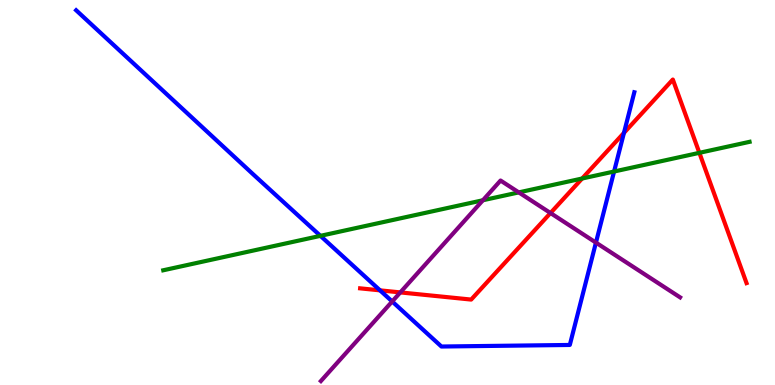[{'lines': ['blue', 'red'], 'intersections': [{'x': 4.9, 'y': 2.46}, {'x': 8.05, 'y': 6.55}]}, {'lines': ['green', 'red'], 'intersections': [{'x': 7.51, 'y': 5.36}, {'x': 9.02, 'y': 6.03}]}, {'lines': ['purple', 'red'], 'intersections': [{'x': 5.17, 'y': 2.4}, {'x': 7.1, 'y': 4.47}]}, {'lines': ['blue', 'green'], 'intersections': [{'x': 4.13, 'y': 3.87}, {'x': 7.92, 'y': 5.55}]}, {'lines': ['blue', 'purple'], 'intersections': [{'x': 5.06, 'y': 2.17}, {'x': 7.69, 'y': 3.7}]}, {'lines': ['green', 'purple'], 'intersections': [{'x': 6.23, 'y': 4.8}, {'x': 6.69, 'y': 5.0}]}]